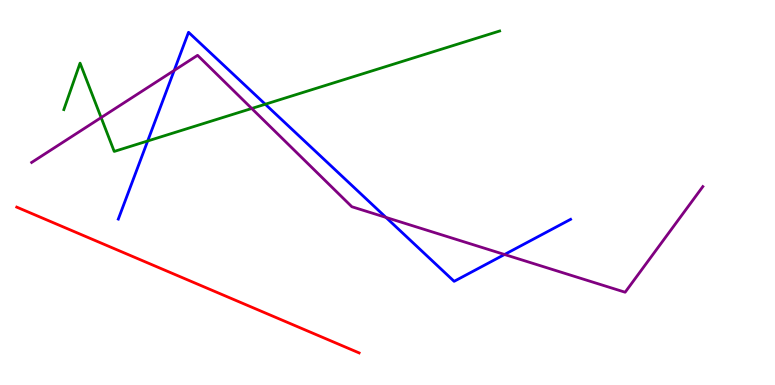[{'lines': ['blue', 'red'], 'intersections': []}, {'lines': ['green', 'red'], 'intersections': []}, {'lines': ['purple', 'red'], 'intersections': []}, {'lines': ['blue', 'green'], 'intersections': [{'x': 1.91, 'y': 6.34}, {'x': 3.42, 'y': 7.29}]}, {'lines': ['blue', 'purple'], 'intersections': [{'x': 2.25, 'y': 8.17}, {'x': 4.98, 'y': 4.35}, {'x': 6.51, 'y': 3.39}]}, {'lines': ['green', 'purple'], 'intersections': [{'x': 1.3, 'y': 6.95}, {'x': 3.25, 'y': 7.18}]}]